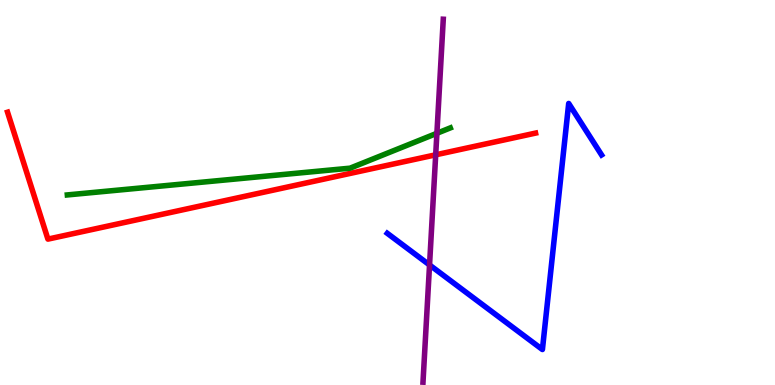[{'lines': ['blue', 'red'], 'intersections': []}, {'lines': ['green', 'red'], 'intersections': []}, {'lines': ['purple', 'red'], 'intersections': [{'x': 5.62, 'y': 5.98}]}, {'lines': ['blue', 'green'], 'intersections': []}, {'lines': ['blue', 'purple'], 'intersections': [{'x': 5.54, 'y': 3.12}]}, {'lines': ['green', 'purple'], 'intersections': [{'x': 5.64, 'y': 6.54}]}]